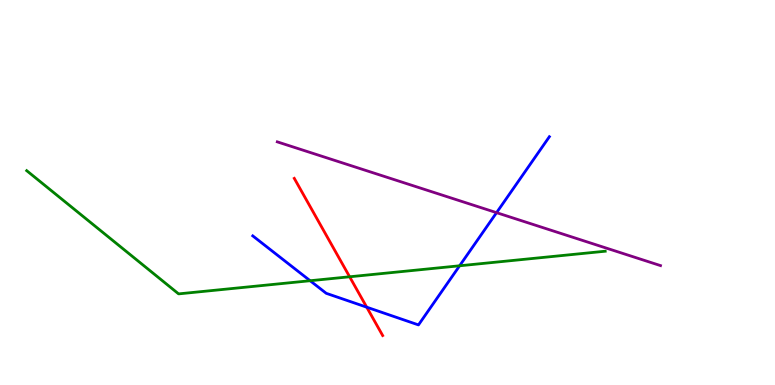[{'lines': ['blue', 'red'], 'intersections': [{'x': 4.73, 'y': 2.02}]}, {'lines': ['green', 'red'], 'intersections': [{'x': 4.51, 'y': 2.81}]}, {'lines': ['purple', 'red'], 'intersections': []}, {'lines': ['blue', 'green'], 'intersections': [{'x': 4.0, 'y': 2.71}, {'x': 5.93, 'y': 3.1}]}, {'lines': ['blue', 'purple'], 'intersections': [{'x': 6.41, 'y': 4.48}]}, {'lines': ['green', 'purple'], 'intersections': []}]